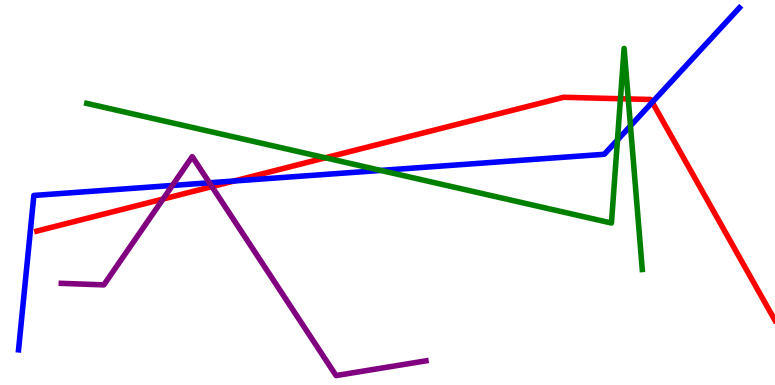[{'lines': ['blue', 'red'], 'intersections': [{'x': 3.02, 'y': 5.3}, {'x': 8.42, 'y': 7.34}]}, {'lines': ['green', 'red'], 'intersections': [{'x': 4.2, 'y': 5.9}, {'x': 8.01, 'y': 7.44}, {'x': 8.11, 'y': 7.43}]}, {'lines': ['purple', 'red'], 'intersections': [{'x': 2.1, 'y': 4.83}, {'x': 2.73, 'y': 5.15}]}, {'lines': ['blue', 'green'], 'intersections': [{'x': 4.91, 'y': 5.57}, {'x': 7.97, 'y': 6.36}, {'x': 8.14, 'y': 6.73}]}, {'lines': ['blue', 'purple'], 'intersections': [{'x': 2.22, 'y': 5.18}, {'x': 2.7, 'y': 5.25}]}, {'lines': ['green', 'purple'], 'intersections': []}]